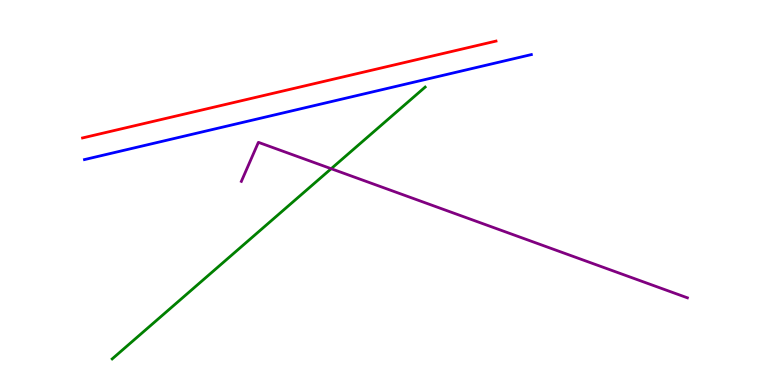[{'lines': ['blue', 'red'], 'intersections': []}, {'lines': ['green', 'red'], 'intersections': []}, {'lines': ['purple', 'red'], 'intersections': []}, {'lines': ['blue', 'green'], 'intersections': []}, {'lines': ['blue', 'purple'], 'intersections': []}, {'lines': ['green', 'purple'], 'intersections': [{'x': 4.27, 'y': 5.62}]}]